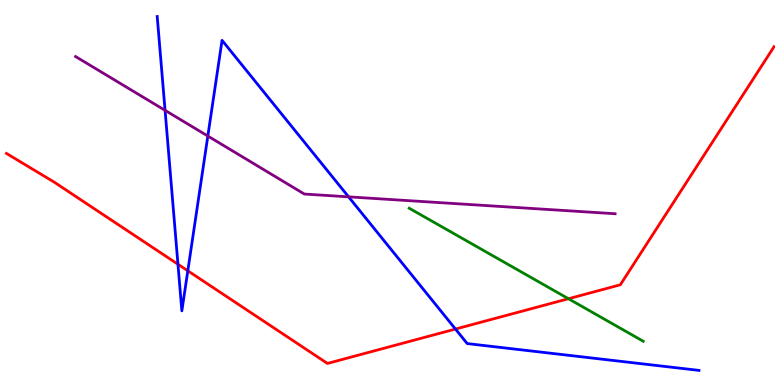[{'lines': ['blue', 'red'], 'intersections': [{'x': 2.3, 'y': 3.14}, {'x': 2.42, 'y': 2.97}, {'x': 5.88, 'y': 1.45}]}, {'lines': ['green', 'red'], 'intersections': [{'x': 7.33, 'y': 2.24}]}, {'lines': ['purple', 'red'], 'intersections': []}, {'lines': ['blue', 'green'], 'intersections': []}, {'lines': ['blue', 'purple'], 'intersections': [{'x': 2.13, 'y': 7.13}, {'x': 2.68, 'y': 6.47}, {'x': 4.5, 'y': 4.89}]}, {'lines': ['green', 'purple'], 'intersections': []}]